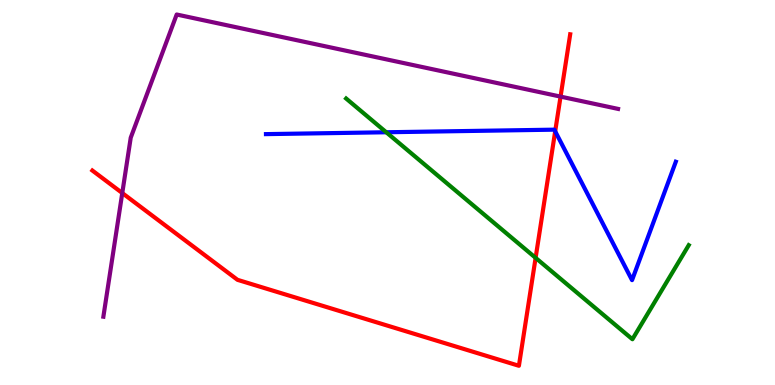[{'lines': ['blue', 'red'], 'intersections': [{'x': 7.16, 'y': 6.59}]}, {'lines': ['green', 'red'], 'intersections': [{'x': 6.91, 'y': 3.3}]}, {'lines': ['purple', 'red'], 'intersections': [{'x': 1.58, 'y': 4.99}, {'x': 7.23, 'y': 7.49}]}, {'lines': ['blue', 'green'], 'intersections': [{'x': 4.98, 'y': 6.56}]}, {'lines': ['blue', 'purple'], 'intersections': []}, {'lines': ['green', 'purple'], 'intersections': []}]